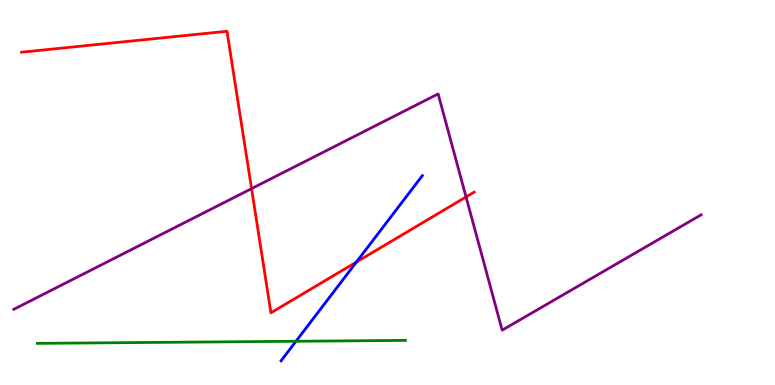[{'lines': ['blue', 'red'], 'intersections': [{'x': 4.6, 'y': 3.19}]}, {'lines': ['green', 'red'], 'intersections': []}, {'lines': ['purple', 'red'], 'intersections': [{'x': 3.25, 'y': 5.1}, {'x': 6.01, 'y': 4.88}]}, {'lines': ['blue', 'green'], 'intersections': [{'x': 3.82, 'y': 1.14}]}, {'lines': ['blue', 'purple'], 'intersections': []}, {'lines': ['green', 'purple'], 'intersections': []}]